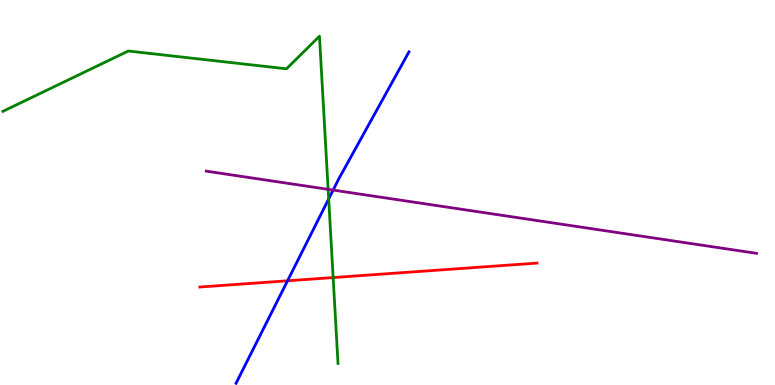[{'lines': ['blue', 'red'], 'intersections': [{'x': 3.71, 'y': 2.71}]}, {'lines': ['green', 'red'], 'intersections': [{'x': 4.3, 'y': 2.79}]}, {'lines': ['purple', 'red'], 'intersections': []}, {'lines': ['blue', 'green'], 'intersections': [{'x': 4.24, 'y': 4.83}]}, {'lines': ['blue', 'purple'], 'intersections': [{'x': 4.3, 'y': 5.06}]}, {'lines': ['green', 'purple'], 'intersections': [{'x': 4.23, 'y': 5.08}]}]